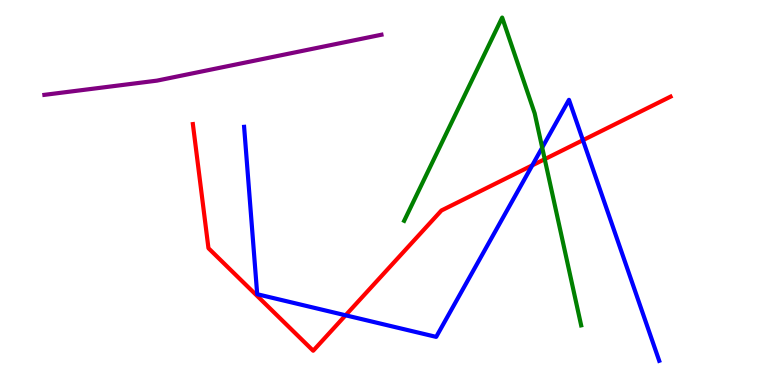[{'lines': ['blue', 'red'], 'intersections': [{'x': 4.46, 'y': 1.81}, {'x': 6.87, 'y': 5.71}, {'x': 7.52, 'y': 6.36}]}, {'lines': ['green', 'red'], 'intersections': [{'x': 7.03, 'y': 5.87}]}, {'lines': ['purple', 'red'], 'intersections': []}, {'lines': ['blue', 'green'], 'intersections': [{'x': 7.0, 'y': 6.17}]}, {'lines': ['blue', 'purple'], 'intersections': []}, {'lines': ['green', 'purple'], 'intersections': []}]